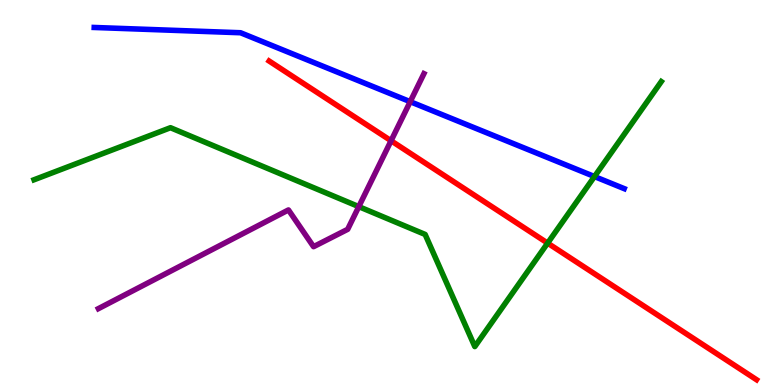[{'lines': ['blue', 'red'], 'intersections': []}, {'lines': ['green', 'red'], 'intersections': [{'x': 7.07, 'y': 3.69}]}, {'lines': ['purple', 'red'], 'intersections': [{'x': 5.05, 'y': 6.34}]}, {'lines': ['blue', 'green'], 'intersections': [{'x': 7.67, 'y': 5.41}]}, {'lines': ['blue', 'purple'], 'intersections': [{'x': 5.29, 'y': 7.36}]}, {'lines': ['green', 'purple'], 'intersections': [{'x': 4.63, 'y': 4.63}]}]